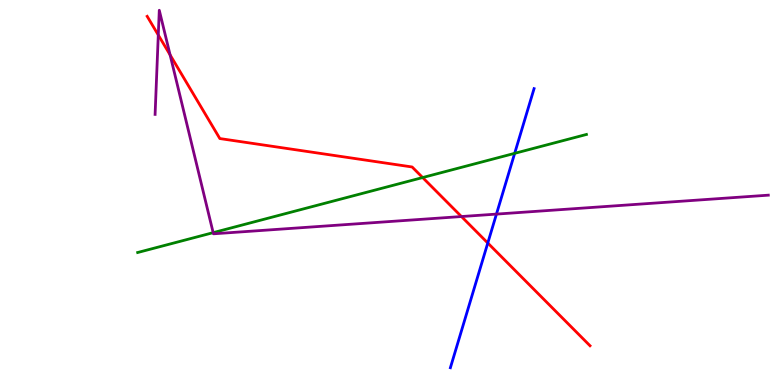[{'lines': ['blue', 'red'], 'intersections': [{'x': 6.29, 'y': 3.69}]}, {'lines': ['green', 'red'], 'intersections': [{'x': 5.45, 'y': 5.39}]}, {'lines': ['purple', 'red'], 'intersections': [{'x': 2.04, 'y': 9.09}, {'x': 2.19, 'y': 8.57}, {'x': 5.95, 'y': 4.38}]}, {'lines': ['blue', 'green'], 'intersections': [{'x': 6.64, 'y': 6.02}]}, {'lines': ['blue', 'purple'], 'intersections': [{'x': 6.41, 'y': 4.44}]}, {'lines': ['green', 'purple'], 'intersections': [{'x': 2.75, 'y': 3.96}]}]